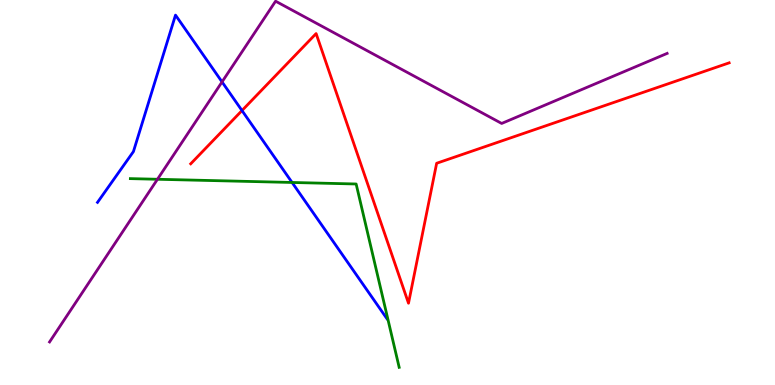[{'lines': ['blue', 'red'], 'intersections': [{'x': 3.12, 'y': 7.13}]}, {'lines': ['green', 'red'], 'intersections': []}, {'lines': ['purple', 'red'], 'intersections': []}, {'lines': ['blue', 'green'], 'intersections': [{'x': 3.77, 'y': 5.26}]}, {'lines': ['blue', 'purple'], 'intersections': [{'x': 2.87, 'y': 7.87}]}, {'lines': ['green', 'purple'], 'intersections': [{'x': 2.03, 'y': 5.34}]}]